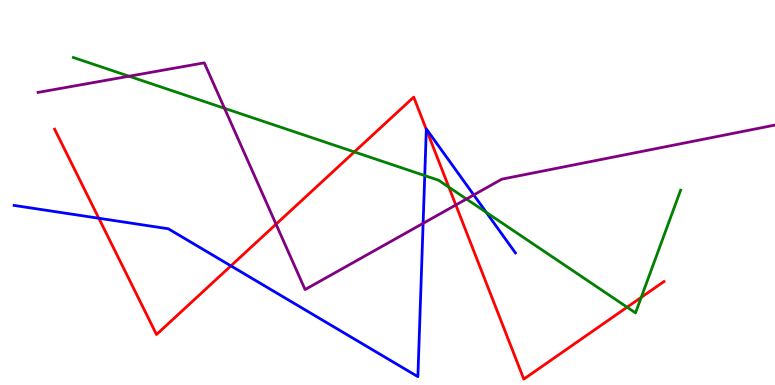[{'lines': ['blue', 'red'], 'intersections': [{'x': 1.28, 'y': 4.33}, {'x': 2.98, 'y': 3.09}, {'x': 5.5, 'y': 6.64}]}, {'lines': ['green', 'red'], 'intersections': [{'x': 4.57, 'y': 6.05}, {'x': 5.79, 'y': 5.14}, {'x': 8.09, 'y': 2.02}, {'x': 8.27, 'y': 2.28}]}, {'lines': ['purple', 'red'], 'intersections': [{'x': 3.56, 'y': 4.18}, {'x': 5.88, 'y': 4.68}]}, {'lines': ['blue', 'green'], 'intersections': [{'x': 5.48, 'y': 5.44}, {'x': 6.27, 'y': 4.48}]}, {'lines': ['blue', 'purple'], 'intersections': [{'x': 5.46, 'y': 4.2}, {'x': 6.11, 'y': 4.94}]}, {'lines': ['green', 'purple'], 'intersections': [{'x': 1.67, 'y': 8.02}, {'x': 2.9, 'y': 7.19}, {'x': 6.02, 'y': 4.83}]}]